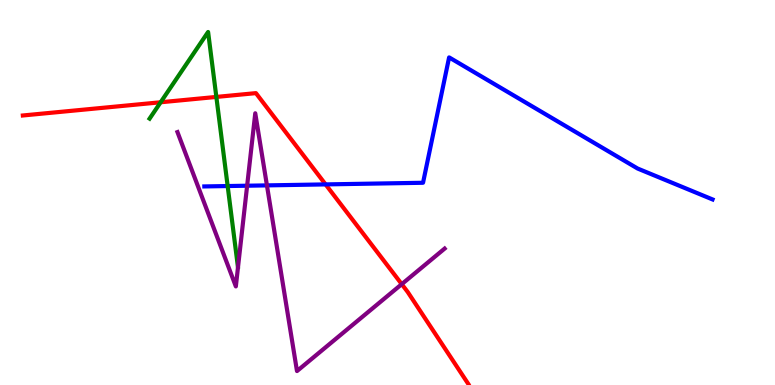[{'lines': ['blue', 'red'], 'intersections': [{'x': 4.2, 'y': 5.21}]}, {'lines': ['green', 'red'], 'intersections': [{'x': 2.07, 'y': 7.34}, {'x': 2.79, 'y': 7.48}]}, {'lines': ['purple', 'red'], 'intersections': [{'x': 5.18, 'y': 2.62}]}, {'lines': ['blue', 'green'], 'intersections': [{'x': 2.94, 'y': 5.17}]}, {'lines': ['blue', 'purple'], 'intersections': [{'x': 3.19, 'y': 5.18}, {'x': 3.44, 'y': 5.18}]}, {'lines': ['green', 'purple'], 'intersections': []}]